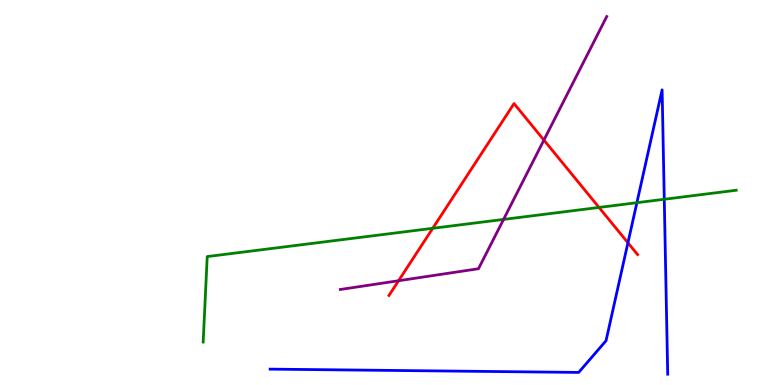[{'lines': ['blue', 'red'], 'intersections': [{'x': 8.1, 'y': 3.69}]}, {'lines': ['green', 'red'], 'intersections': [{'x': 5.58, 'y': 4.07}, {'x': 7.73, 'y': 4.61}]}, {'lines': ['purple', 'red'], 'intersections': [{'x': 5.14, 'y': 2.71}, {'x': 7.02, 'y': 6.36}]}, {'lines': ['blue', 'green'], 'intersections': [{'x': 8.22, 'y': 4.74}, {'x': 8.57, 'y': 4.82}]}, {'lines': ['blue', 'purple'], 'intersections': []}, {'lines': ['green', 'purple'], 'intersections': [{'x': 6.5, 'y': 4.3}]}]